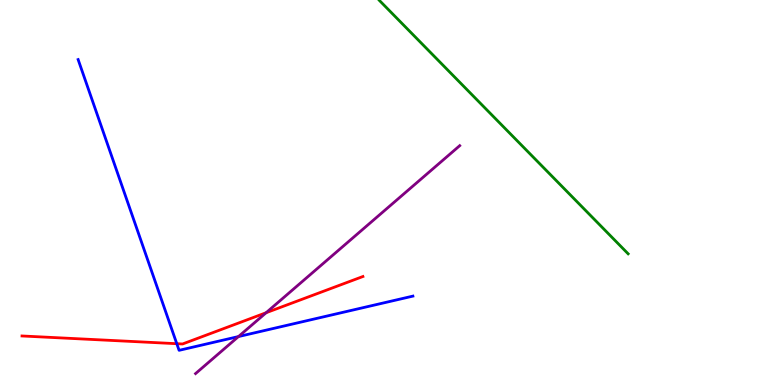[{'lines': ['blue', 'red'], 'intersections': [{'x': 2.28, 'y': 1.07}]}, {'lines': ['green', 'red'], 'intersections': []}, {'lines': ['purple', 'red'], 'intersections': [{'x': 3.43, 'y': 1.88}]}, {'lines': ['blue', 'green'], 'intersections': []}, {'lines': ['blue', 'purple'], 'intersections': [{'x': 3.08, 'y': 1.26}]}, {'lines': ['green', 'purple'], 'intersections': []}]